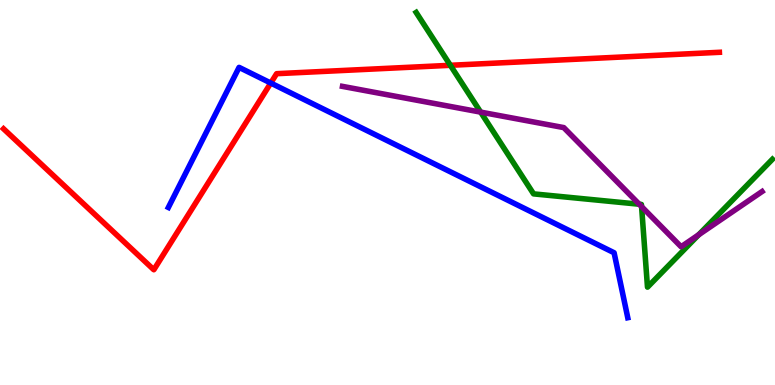[{'lines': ['blue', 'red'], 'intersections': [{'x': 3.49, 'y': 7.84}]}, {'lines': ['green', 'red'], 'intersections': [{'x': 5.81, 'y': 8.3}]}, {'lines': ['purple', 'red'], 'intersections': []}, {'lines': ['blue', 'green'], 'intersections': []}, {'lines': ['blue', 'purple'], 'intersections': []}, {'lines': ['green', 'purple'], 'intersections': [{'x': 6.2, 'y': 7.09}, {'x': 8.25, 'y': 4.7}, {'x': 8.28, 'y': 4.63}, {'x': 9.02, 'y': 3.9}]}]